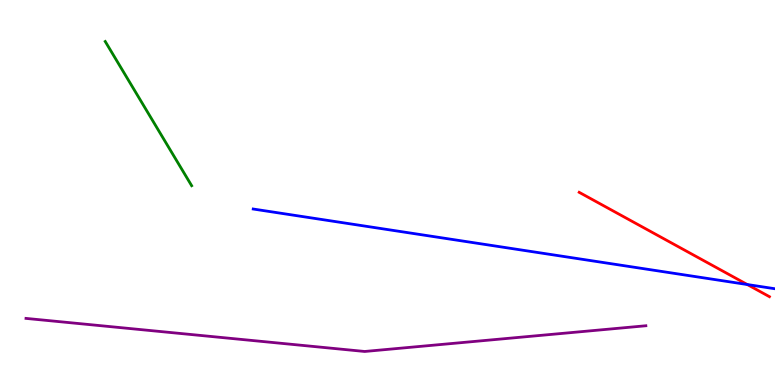[{'lines': ['blue', 'red'], 'intersections': [{'x': 9.64, 'y': 2.61}]}, {'lines': ['green', 'red'], 'intersections': []}, {'lines': ['purple', 'red'], 'intersections': []}, {'lines': ['blue', 'green'], 'intersections': []}, {'lines': ['blue', 'purple'], 'intersections': []}, {'lines': ['green', 'purple'], 'intersections': []}]